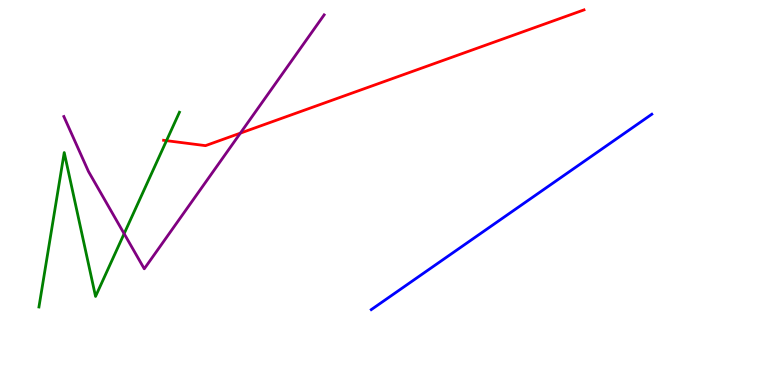[{'lines': ['blue', 'red'], 'intersections': []}, {'lines': ['green', 'red'], 'intersections': [{'x': 2.15, 'y': 6.35}]}, {'lines': ['purple', 'red'], 'intersections': [{'x': 3.1, 'y': 6.54}]}, {'lines': ['blue', 'green'], 'intersections': []}, {'lines': ['blue', 'purple'], 'intersections': []}, {'lines': ['green', 'purple'], 'intersections': [{'x': 1.6, 'y': 3.93}]}]